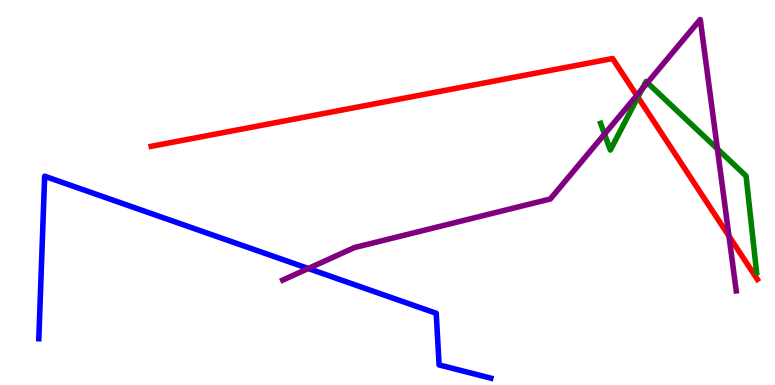[{'lines': ['blue', 'red'], 'intersections': []}, {'lines': ['green', 'red'], 'intersections': [{'x': 8.23, 'y': 7.48}]}, {'lines': ['purple', 'red'], 'intersections': [{'x': 8.22, 'y': 7.52}, {'x': 9.41, 'y': 3.87}]}, {'lines': ['blue', 'green'], 'intersections': []}, {'lines': ['blue', 'purple'], 'intersections': [{'x': 3.98, 'y': 3.03}]}, {'lines': ['green', 'purple'], 'intersections': [{'x': 7.8, 'y': 6.52}, {'x': 8.28, 'y': 7.68}, {'x': 8.35, 'y': 7.85}, {'x': 9.26, 'y': 6.13}]}]